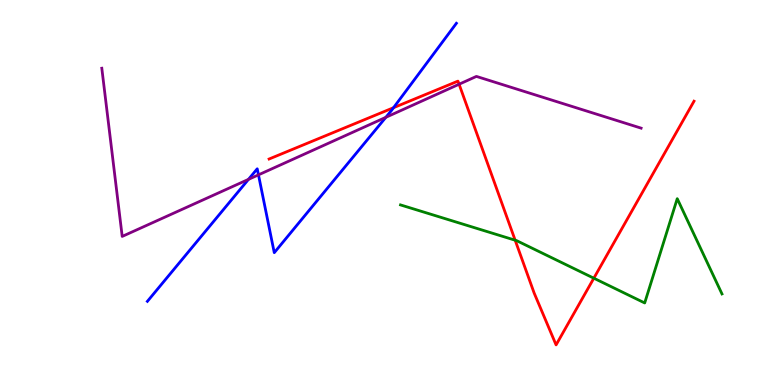[{'lines': ['blue', 'red'], 'intersections': [{'x': 5.08, 'y': 7.2}]}, {'lines': ['green', 'red'], 'intersections': [{'x': 6.65, 'y': 3.76}, {'x': 7.66, 'y': 2.77}]}, {'lines': ['purple', 'red'], 'intersections': [{'x': 5.92, 'y': 7.81}]}, {'lines': ['blue', 'green'], 'intersections': []}, {'lines': ['blue', 'purple'], 'intersections': [{'x': 3.21, 'y': 5.34}, {'x': 3.34, 'y': 5.46}, {'x': 4.98, 'y': 6.95}]}, {'lines': ['green', 'purple'], 'intersections': []}]